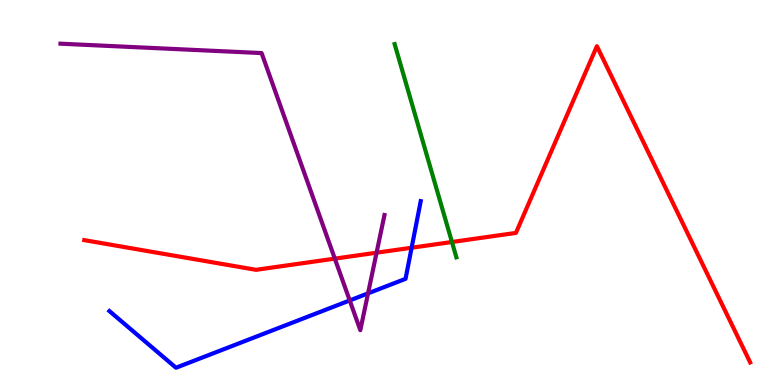[{'lines': ['blue', 'red'], 'intersections': [{'x': 5.31, 'y': 3.57}]}, {'lines': ['green', 'red'], 'intersections': [{'x': 5.83, 'y': 3.71}]}, {'lines': ['purple', 'red'], 'intersections': [{'x': 4.32, 'y': 3.28}, {'x': 4.86, 'y': 3.44}]}, {'lines': ['blue', 'green'], 'intersections': []}, {'lines': ['blue', 'purple'], 'intersections': [{'x': 4.51, 'y': 2.2}, {'x': 4.75, 'y': 2.38}]}, {'lines': ['green', 'purple'], 'intersections': []}]